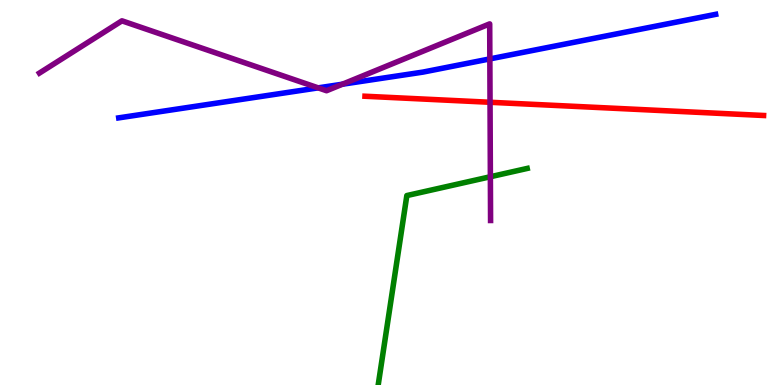[{'lines': ['blue', 'red'], 'intersections': []}, {'lines': ['green', 'red'], 'intersections': []}, {'lines': ['purple', 'red'], 'intersections': [{'x': 6.32, 'y': 7.34}]}, {'lines': ['blue', 'green'], 'intersections': []}, {'lines': ['blue', 'purple'], 'intersections': [{'x': 4.11, 'y': 7.72}, {'x': 4.42, 'y': 7.81}, {'x': 6.32, 'y': 8.47}]}, {'lines': ['green', 'purple'], 'intersections': [{'x': 6.33, 'y': 5.41}]}]